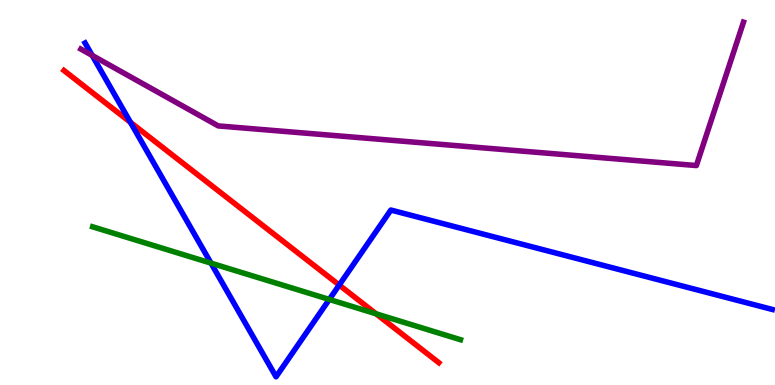[{'lines': ['blue', 'red'], 'intersections': [{'x': 1.68, 'y': 6.82}, {'x': 4.38, 'y': 2.6}]}, {'lines': ['green', 'red'], 'intersections': [{'x': 4.85, 'y': 1.85}]}, {'lines': ['purple', 'red'], 'intersections': []}, {'lines': ['blue', 'green'], 'intersections': [{'x': 2.72, 'y': 3.17}, {'x': 4.25, 'y': 2.22}]}, {'lines': ['blue', 'purple'], 'intersections': [{'x': 1.19, 'y': 8.56}]}, {'lines': ['green', 'purple'], 'intersections': []}]